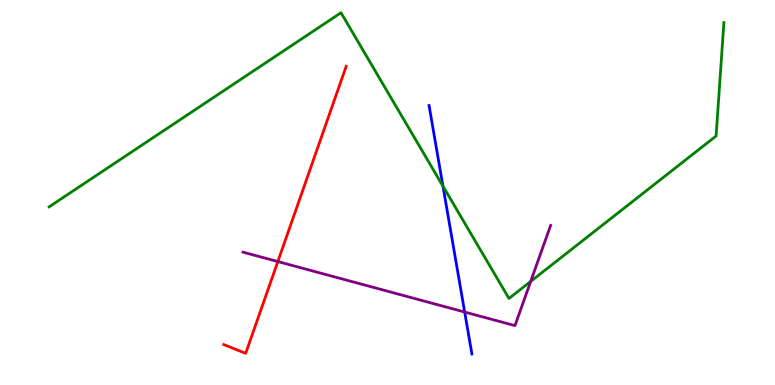[{'lines': ['blue', 'red'], 'intersections': []}, {'lines': ['green', 'red'], 'intersections': []}, {'lines': ['purple', 'red'], 'intersections': [{'x': 3.58, 'y': 3.21}]}, {'lines': ['blue', 'green'], 'intersections': [{'x': 5.72, 'y': 5.16}]}, {'lines': ['blue', 'purple'], 'intersections': [{'x': 6.0, 'y': 1.9}]}, {'lines': ['green', 'purple'], 'intersections': [{'x': 6.85, 'y': 2.69}]}]